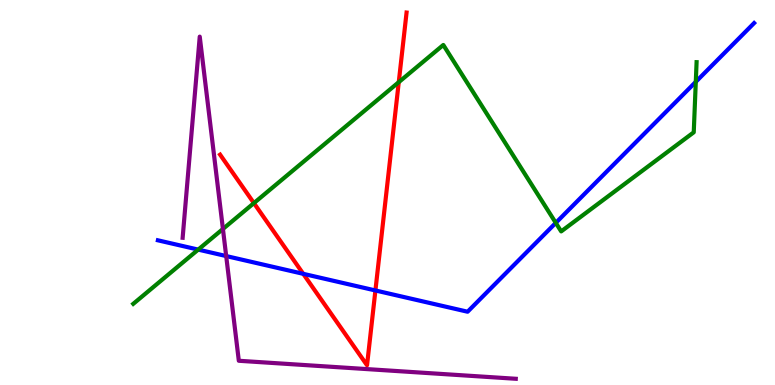[{'lines': ['blue', 'red'], 'intersections': [{'x': 3.91, 'y': 2.89}, {'x': 4.84, 'y': 2.46}]}, {'lines': ['green', 'red'], 'intersections': [{'x': 3.28, 'y': 4.72}, {'x': 5.15, 'y': 7.87}]}, {'lines': ['purple', 'red'], 'intersections': []}, {'lines': ['blue', 'green'], 'intersections': [{'x': 2.56, 'y': 3.52}, {'x': 7.17, 'y': 4.21}, {'x': 8.98, 'y': 7.87}]}, {'lines': ['blue', 'purple'], 'intersections': [{'x': 2.92, 'y': 3.35}]}, {'lines': ['green', 'purple'], 'intersections': [{'x': 2.88, 'y': 4.05}]}]